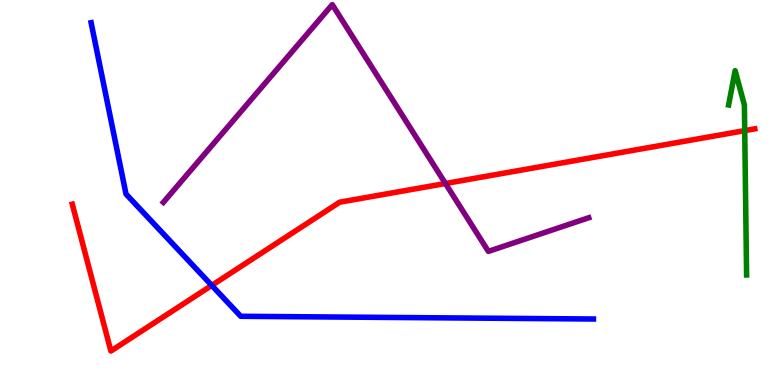[{'lines': ['blue', 'red'], 'intersections': [{'x': 2.73, 'y': 2.59}]}, {'lines': ['green', 'red'], 'intersections': [{'x': 9.61, 'y': 6.61}]}, {'lines': ['purple', 'red'], 'intersections': [{'x': 5.75, 'y': 5.23}]}, {'lines': ['blue', 'green'], 'intersections': []}, {'lines': ['blue', 'purple'], 'intersections': []}, {'lines': ['green', 'purple'], 'intersections': []}]